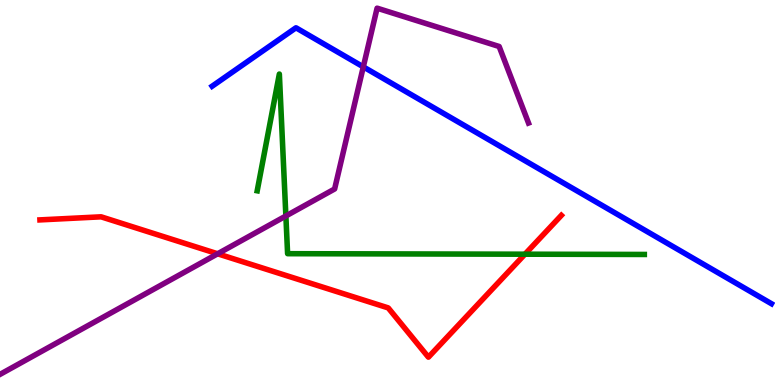[{'lines': ['blue', 'red'], 'intersections': []}, {'lines': ['green', 'red'], 'intersections': [{'x': 6.77, 'y': 3.4}]}, {'lines': ['purple', 'red'], 'intersections': [{'x': 2.81, 'y': 3.41}]}, {'lines': ['blue', 'green'], 'intersections': []}, {'lines': ['blue', 'purple'], 'intersections': [{'x': 4.69, 'y': 8.26}]}, {'lines': ['green', 'purple'], 'intersections': [{'x': 3.69, 'y': 4.39}]}]